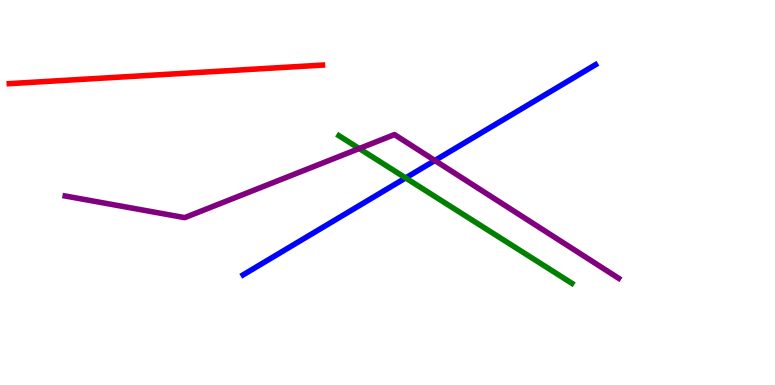[{'lines': ['blue', 'red'], 'intersections': []}, {'lines': ['green', 'red'], 'intersections': []}, {'lines': ['purple', 'red'], 'intersections': []}, {'lines': ['blue', 'green'], 'intersections': [{'x': 5.23, 'y': 5.38}]}, {'lines': ['blue', 'purple'], 'intersections': [{'x': 5.61, 'y': 5.83}]}, {'lines': ['green', 'purple'], 'intersections': [{'x': 4.64, 'y': 6.14}]}]